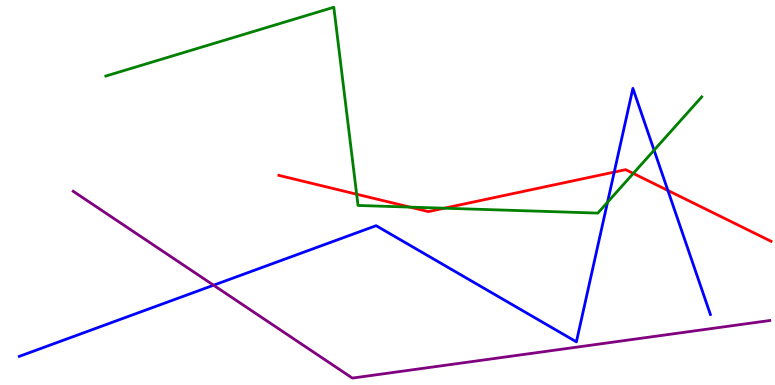[{'lines': ['blue', 'red'], 'intersections': [{'x': 7.93, 'y': 5.53}, {'x': 8.62, 'y': 5.05}]}, {'lines': ['green', 'red'], 'intersections': [{'x': 4.6, 'y': 4.96}, {'x': 5.29, 'y': 4.62}, {'x': 5.73, 'y': 4.59}, {'x': 8.17, 'y': 5.5}]}, {'lines': ['purple', 'red'], 'intersections': []}, {'lines': ['blue', 'green'], 'intersections': [{'x': 7.84, 'y': 4.75}, {'x': 8.44, 'y': 6.1}]}, {'lines': ['blue', 'purple'], 'intersections': [{'x': 2.76, 'y': 2.59}]}, {'lines': ['green', 'purple'], 'intersections': []}]